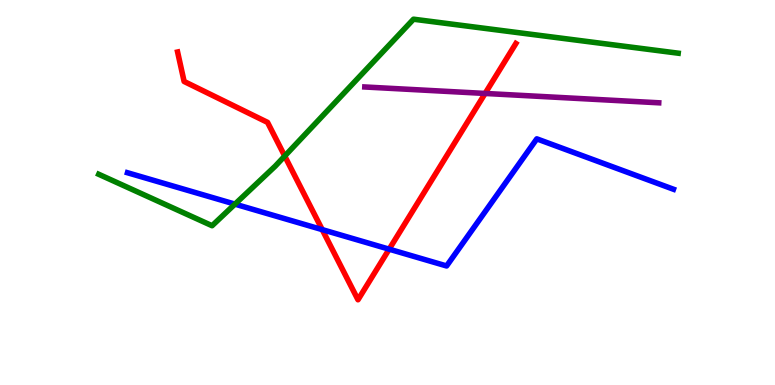[{'lines': ['blue', 'red'], 'intersections': [{'x': 4.16, 'y': 4.04}, {'x': 5.02, 'y': 3.53}]}, {'lines': ['green', 'red'], 'intersections': [{'x': 3.67, 'y': 5.95}]}, {'lines': ['purple', 'red'], 'intersections': [{'x': 6.26, 'y': 7.57}]}, {'lines': ['blue', 'green'], 'intersections': [{'x': 3.03, 'y': 4.7}]}, {'lines': ['blue', 'purple'], 'intersections': []}, {'lines': ['green', 'purple'], 'intersections': []}]